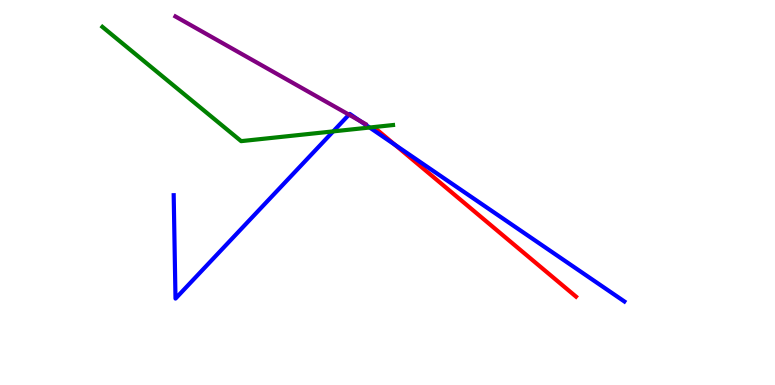[{'lines': ['blue', 'red'], 'intersections': [{'x': 5.1, 'y': 6.24}]}, {'lines': ['green', 'red'], 'intersections': []}, {'lines': ['purple', 'red'], 'intersections': []}, {'lines': ['blue', 'green'], 'intersections': [{'x': 4.3, 'y': 6.59}, {'x': 4.77, 'y': 6.69}]}, {'lines': ['blue', 'purple'], 'intersections': [{'x': 4.5, 'y': 7.02}, {'x': 4.64, 'y': 6.86}]}, {'lines': ['green', 'purple'], 'intersections': []}]